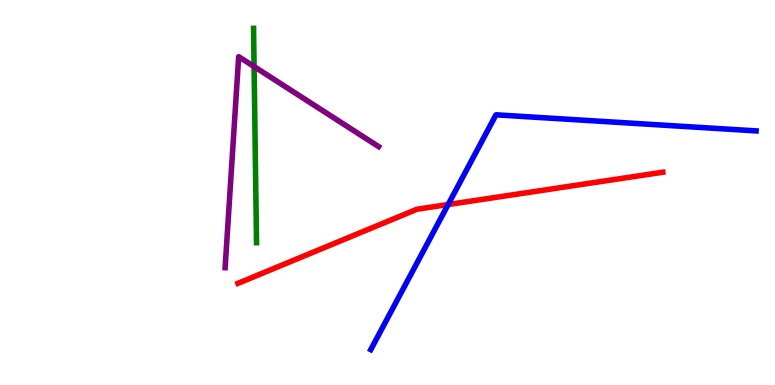[{'lines': ['blue', 'red'], 'intersections': [{'x': 5.78, 'y': 4.69}]}, {'lines': ['green', 'red'], 'intersections': []}, {'lines': ['purple', 'red'], 'intersections': []}, {'lines': ['blue', 'green'], 'intersections': []}, {'lines': ['blue', 'purple'], 'intersections': []}, {'lines': ['green', 'purple'], 'intersections': [{'x': 3.28, 'y': 8.27}]}]